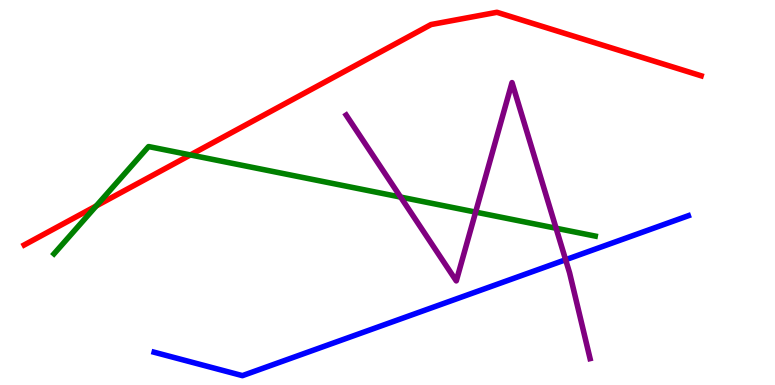[{'lines': ['blue', 'red'], 'intersections': []}, {'lines': ['green', 'red'], 'intersections': [{'x': 1.24, 'y': 4.65}, {'x': 2.46, 'y': 5.98}]}, {'lines': ['purple', 'red'], 'intersections': []}, {'lines': ['blue', 'green'], 'intersections': []}, {'lines': ['blue', 'purple'], 'intersections': [{'x': 7.3, 'y': 3.25}]}, {'lines': ['green', 'purple'], 'intersections': [{'x': 5.17, 'y': 4.88}, {'x': 6.14, 'y': 4.49}, {'x': 7.18, 'y': 4.07}]}]